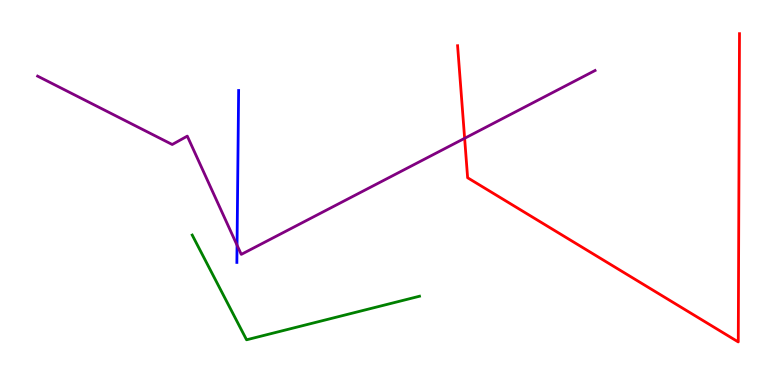[{'lines': ['blue', 'red'], 'intersections': []}, {'lines': ['green', 'red'], 'intersections': []}, {'lines': ['purple', 'red'], 'intersections': [{'x': 6.0, 'y': 6.41}]}, {'lines': ['blue', 'green'], 'intersections': []}, {'lines': ['blue', 'purple'], 'intersections': [{'x': 3.06, 'y': 3.63}]}, {'lines': ['green', 'purple'], 'intersections': []}]